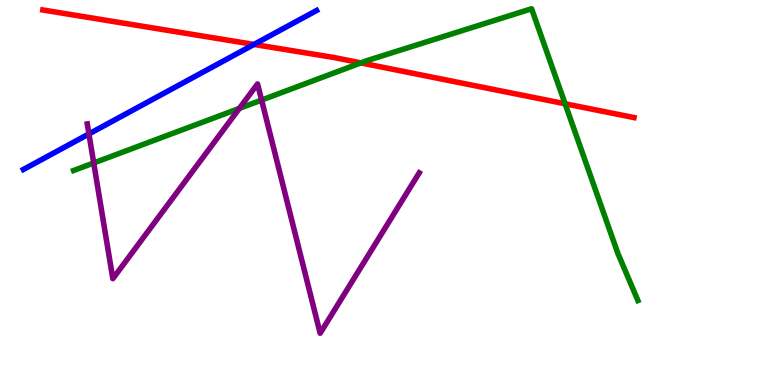[{'lines': ['blue', 'red'], 'intersections': [{'x': 3.28, 'y': 8.85}]}, {'lines': ['green', 'red'], 'intersections': [{'x': 4.66, 'y': 8.37}, {'x': 7.29, 'y': 7.3}]}, {'lines': ['purple', 'red'], 'intersections': []}, {'lines': ['blue', 'green'], 'intersections': []}, {'lines': ['blue', 'purple'], 'intersections': [{'x': 1.15, 'y': 6.52}]}, {'lines': ['green', 'purple'], 'intersections': [{'x': 1.21, 'y': 5.77}, {'x': 3.09, 'y': 7.18}, {'x': 3.38, 'y': 7.4}]}]